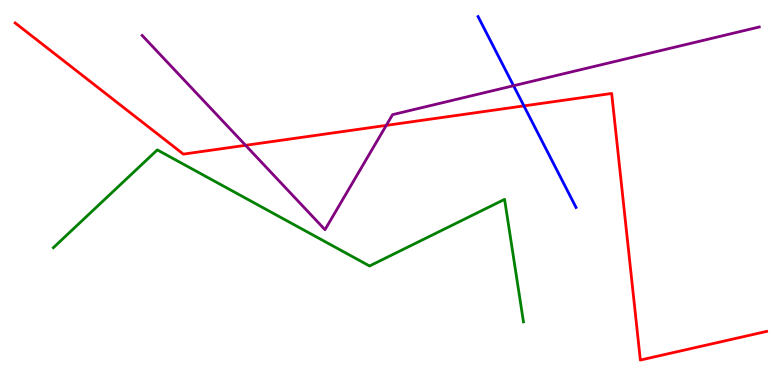[{'lines': ['blue', 'red'], 'intersections': [{'x': 6.76, 'y': 7.25}]}, {'lines': ['green', 'red'], 'intersections': []}, {'lines': ['purple', 'red'], 'intersections': [{'x': 3.17, 'y': 6.23}, {'x': 4.98, 'y': 6.74}]}, {'lines': ['blue', 'green'], 'intersections': []}, {'lines': ['blue', 'purple'], 'intersections': [{'x': 6.63, 'y': 7.77}]}, {'lines': ['green', 'purple'], 'intersections': []}]